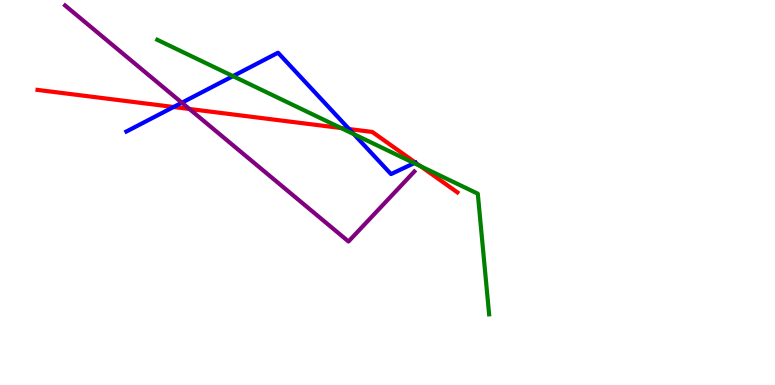[{'lines': ['blue', 'red'], 'intersections': [{'x': 2.24, 'y': 7.22}, {'x': 4.5, 'y': 6.65}, {'x': 5.36, 'y': 5.78}]}, {'lines': ['green', 'red'], 'intersections': [{'x': 4.4, 'y': 6.67}, {'x': 5.43, 'y': 5.68}]}, {'lines': ['purple', 'red'], 'intersections': [{'x': 2.44, 'y': 7.17}]}, {'lines': ['blue', 'green'], 'intersections': [{'x': 3.01, 'y': 8.02}, {'x': 4.57, 'y': 6.51}, {'x': 5.34, 'y': 5.76}]}, {'lines': ['blue', 'purple'], 'intersections': [{'x': 2.35, 'y': 7.33}]}, {'lines': ['green', 'purple'], 'intersections': []}]